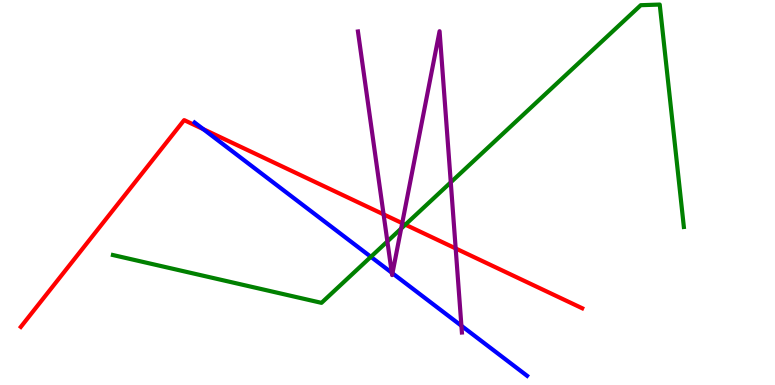[{'lines': ['blue', 'red'], 'intersections': [{'x': 2.62, 'y': 6.65}]}, {'lines': ['green', 'red'], 'intersections': [{'x': 5.23, 'y': 4.16}]}, {'lines': ['purple', 'red'], 'intersections': [{'x': 4.95, 'y': 4.43}, {'x': 5.19, 'y': 4.2}, {'x': 5.88, 'y': 3.55}]}, {'lines': ['blue', 'green'], 'intersections': [{'x': 4.79, 'y': 3.33}]}, {'lines': ['blue', 'purple'], 'intersections': [{'x': 5.06, 'y': 2.92}, {'x': 5.06, 'y': 2.9}, {'x': 5.95, 'y': 1.54}]}, {'lines': ['green', 'purple'], 'intersections': [{'x': 5.0, 'y': 3.73}, {'x': 5.18, 'y': 4.06}, {'x': 5.82, 'y': 5.26}]}]